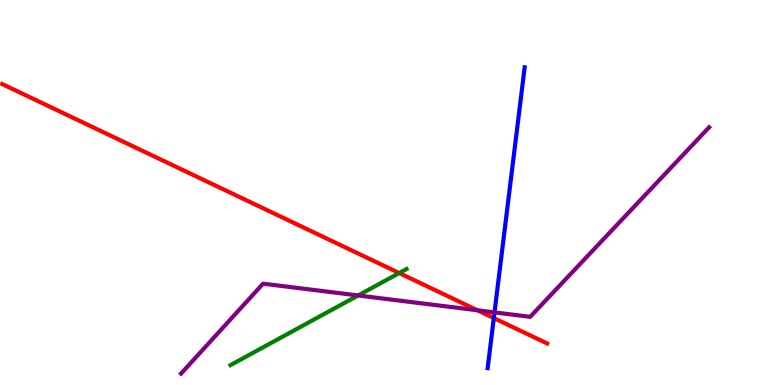[{'lines': ['blue', 'red'], 'intersections': [{'x': 6.37, 'y': 1.74}]}, {'lines': ['green', 'red'], 'intersections': [{'x': 5.15, 'y': 2.91}]}, {'lines': ['purple', 'red'], 'intersections': [{'x': 6.16, 'y': 1.94}]}, {'lines': ['blue', 'green'], 'intersections': []}, {'lines': ['blue', 'purple'], 'intersections': [{'x': 6.38, 'y': 1.89}]}, {'lines': ['green', 'purple'], 'intersections': [{'x': 4.62, 'y': 2.33}]}]